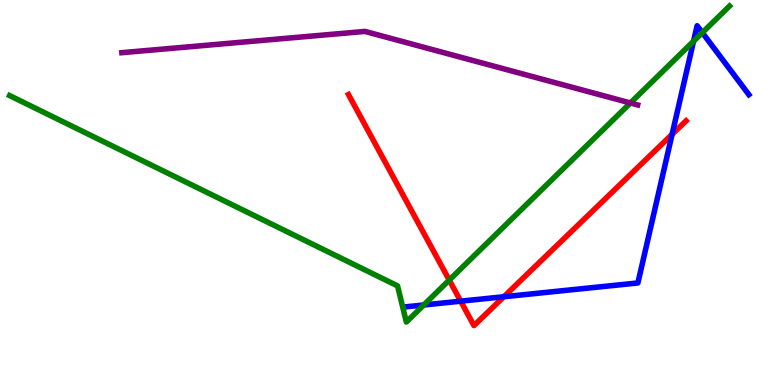[{'lines': ['blue', 'red'], 'intersections': [{'x': 5.94, 'y': 2.18}, {'x': 6.5, 'y': 2.29}, {'x': 8.67, 'y': 6.51}]}, {'lines': ['green', 'red'], 'intersections': [{'x': 5.8, 'y': 2.73}]}, {'lines': ['purple', 'red'], 'intersections': []}, {'lines': ['blue', 'green'], 'intersections': [{'x': 5.47, 'y': 2.08}, {'x': 8.95, 'y': 8.93}, {'x': 9.06, 'y': 9.15}]}, {'lines': ['blue', 'purple'], 'intersections': []}, {'lines': ['green', 'purple'], 'intersections': [{'x': 8.13, 'y': 7.33}]}]